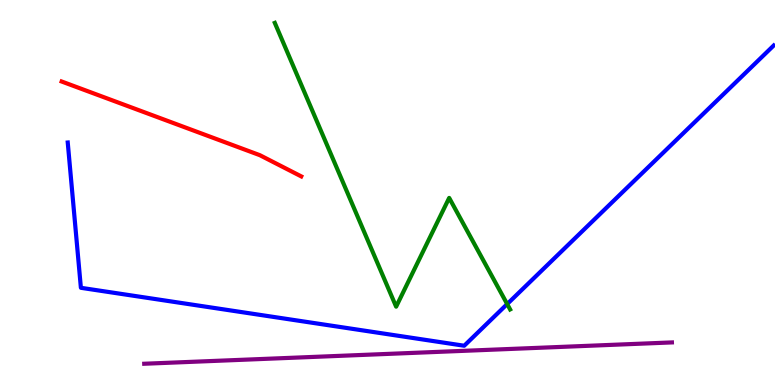[{'lines': ['blue', 'red'], 'intersections': []}, {'lines': ['green', 'red'], 'intersections': []}, {'lines': ['purple', 'red'], 'intersections': []}, {'lines': ['blue', 'green'], 'intersections': [{'x': 6.54, 'y': 2.1}]}, {'lines': ['blue', 'purple'], 'intersections': []}, {'lines': ['green', 'purple'], 'intersections': []}]